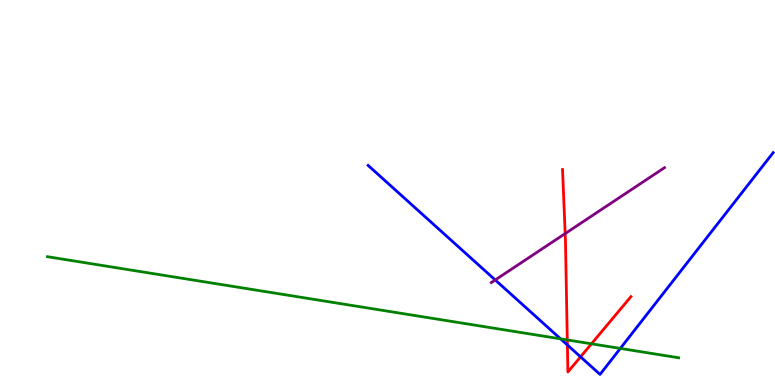[{'lines': ['blue', 'red'], 'intersections': [{'x': 7.32, 'y': 1.04}, {'x': 7.49, 'y': 0.731}]}, {'lines': ['green', 'red'], 'intersections': [{'x': 7.32, 'y': 1.17}, {'x': 7.63, 'y': 1.07}]}, {'lines': ['purple', 'red'], 'intersections': [{'x': 7.29, 'y': 3.93}]}, {'lines': ['blue', 'green'], 'intersections': [{'x': 7.23, 'y': 1.2}, {'x': 8.0, 'y': 0.95}]}, {'lines': ['blue', 'purple'], 'intersections': [{'x': 6.39, 'y': 2.73}]}, {'lines': ['green', 'purple'], 'intersections': []}]